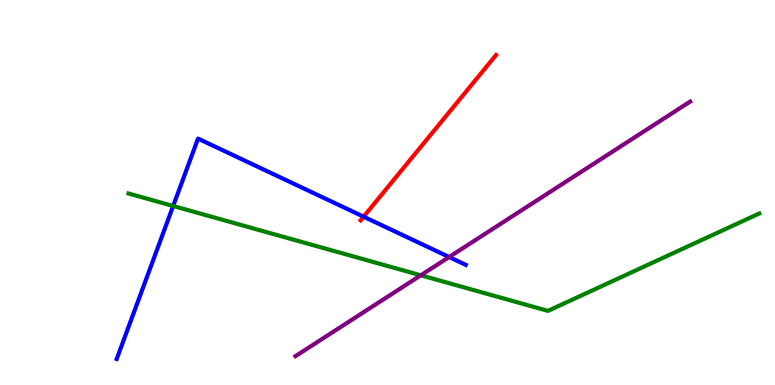[{'lines': ['blue', 'red'], 'intersections': [{'x': 4.69, 'y': 4.37}]}, {'lines': ['green', 'red'], 'intersections': []}, {'lines': ['purple', 'red'], 'intersections': []}, {'lines': ['blue', 'green'], 'intersections': [{'x': 2.23, 'y': 4.65}]}, {'lines': ['blue', 'purple'], 'intersections': [{'x': 5.8, 'y': 3.32}]}, {'lines': ['green', 'purple'], 'intersections': [{'x': 5.43, 'y': 2.85}]}]